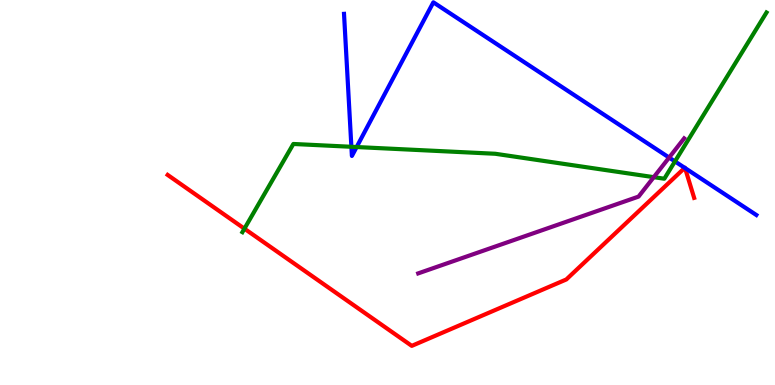[{'lines': ['blue', 'red'], 'intersections': [{'x': 8.84, 'y': 5.64}, {'x': 8.84, 'y': 5.64}]}, {'lines': ['green', 'red'], 'intersections': [{'x': 3.15, 'y': 4.06}]}, {'lines': ['purple', 'red'], 'intersections': []}, {'lines': ['blue', 'green'], 'intersections': [{'x': 4.53, 'y': 6.19}, {'x': 4.6, 'y': 6.18}, {'x': 8.71, 'y': 5.81}]}, {'lines': ['blue', 'purple'], 'intersections': [{'x': 8.63, 'y': 5.91}]}, {'lines': ['green', 'purple'], 'intersections': [{'x': 8.44, 'y': 5.4}]}]